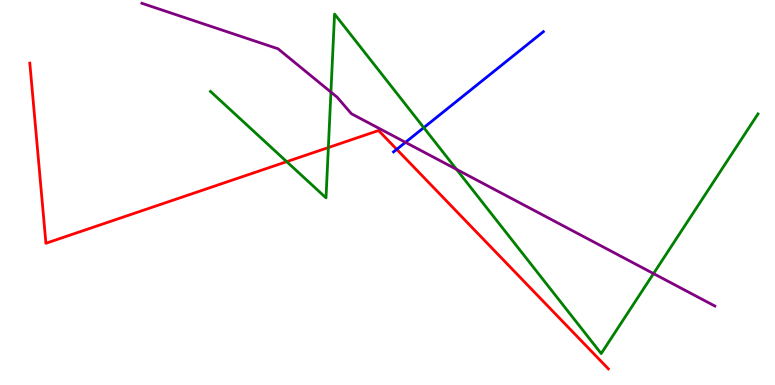[{'lines': ['blue', 'red'], 'intersections': [{'x': 5.12, 'y': 6.12}]}, {'lines': ['green', 'red'], 'intersections': [{'x': 3.7, 'y': 5.8}, {'x': 4.24, 'y': 6.17}]}, {'lines': ['purple', 'red'], 'intersections': []}, {'lines': ['blue', 'green'], 'intersections': [{'x': 5.47, 'y': 6.68}]}, {'lines': ['blue', 'purple'], 'intersections': [{'x': 5.23, 'y': 6.3}]}, {'lines': ['green', 'purple'], 'intersections': [{'x': 4.27, 'y': 7.61}, {'x': 5.89, 'y': 5.6}, {'x': 8.43, 'y': 2.89}]}]